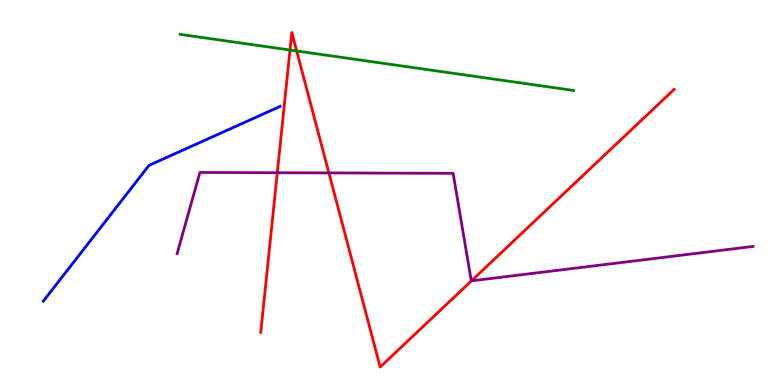[{'lines': ['blue', 'red'], 'intersections': []}, {'lines': ['green', 'red'], 'intersections': [{'x': 3.74, 'y': 8.7}, {'x': 3.83, 'y': 8.68}]}, {'lines': ['purple', 'red'], 'intersections': [{'x': 3.58, 'y': 5.51}, {'x': 4.24, 'y': 5.51}, {'x': 6.08, 'y': 2.7}]}, {'lines': ['blue', 'green'], 'intersections': []}, {'lines': ['blue', 'purple'], 'intersections': []}, {'lines': ['green', 'purple'], 'intersections': []}]